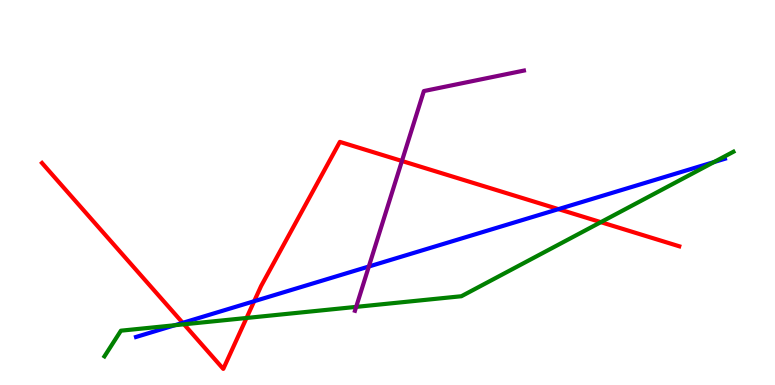[{'lines': ['blue', 'red'], 'intersections': [{'x': 2.36, 'y': 1.61}, {'x': 3.28, 'y': 2.18}, {'x': 7.21, 'y': 4.57}]}, {'lines': ['green', 'red'], 'intersections': [{'x': 2.37, 'y': 1.58}, {'x': 3.18, 'y': 1.74}, {'x': 7.75, 'y': 4.23}]}, {'lines': ['purple', 'red'], 'intersections': [{'x': 5.19, 'y': 5.82}]}, {'lines': ['blue', 'green'], 'intersections': [{'x': 2.26, 'y': 1.55}, {'x': 9.21, 'y': 5.79}]}, {'lines': ['blue', 'purple'], 'intersections': [{'x': 4.76, 'y': 3.08}]}, {'lines': ['green', 'purple'], 'intersections': [{'x': 4.6, 'y': 2.03}]}]